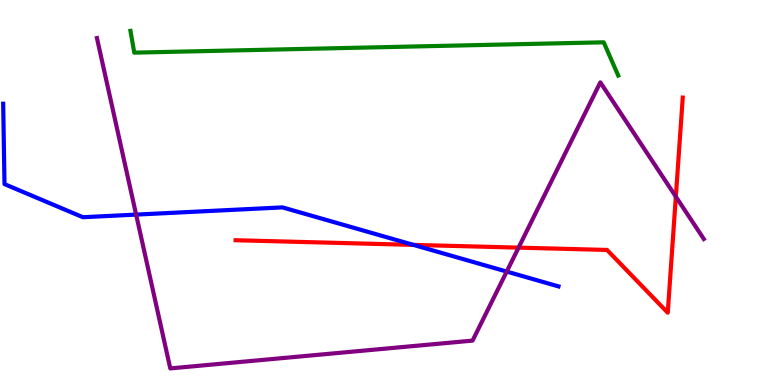[{'lines': ['blue', 'red'], 'intersections': [{'x': 5.33, 'y': 3.64}]}, {'lines': ['green', 'red'], 'intersections': []}, {'lines': ['purple', 'red'], 'intersections': [{'x': 6.69, 'y': 3.57}, {'x': 8.72, 'y': 4.89}]}, {'lines': ['blue', 'green'], 'intersections': []}, {'lines': ['blue', 'purple'], 'intersections': [{'x': 1.76, 'y': 4.43}, {'x': 6.54, 'y': 2.95}]}, {'lines': ['green', 'purple'], 'intersections': []}]